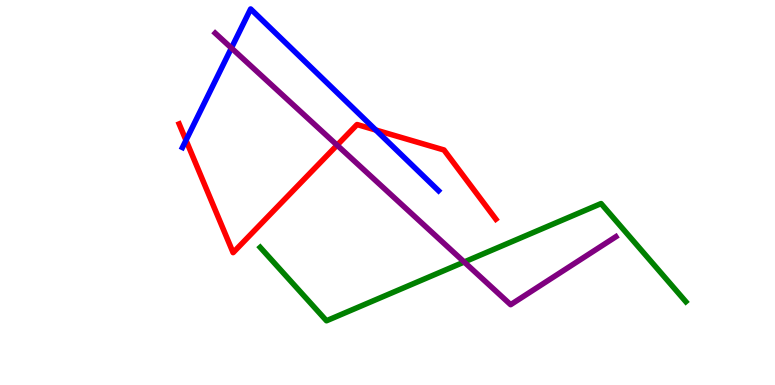[{'lines': ['blue', 'red'], 'intersections': [{'x': 2.4, 'y': 6.36}, {'x': 4.85, 'y': 6.62}]}, {'lines': ['green', 'red'], 'intersections': []}, {'lines': ['purple', 'red'], 'intersections': [{'x': 4.35, 'y': 6.23}]}, {'lines': ['blue', 'green'], 'intersections': []}, {'lines': ['blue', 'purple'], 'intersections': [{'x': 2.99, 'y': 8.75}]}, {'lines': ['green', 'purple'], 'intersections': [{'x': 5.99, 'y': 3.2}]}]